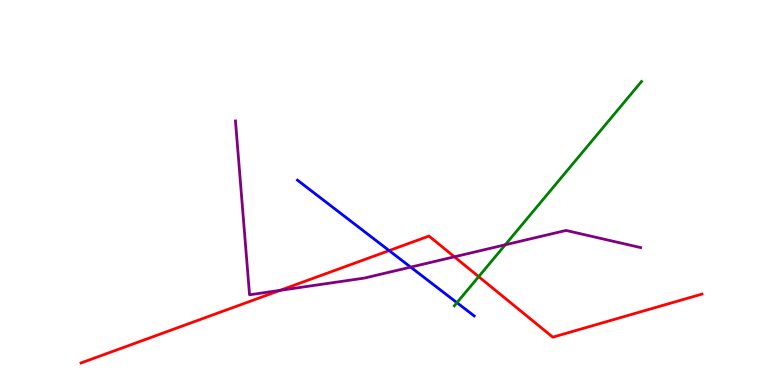[{'lines': ['blue', 'red'], 'intersections': [{'x': 5.02, 'y': 3.49}]}, {'lines': ['green', 'red'], 'intersections': [{'x': 6.18, 'y': 2.81}]}, {'lines': ['purple', 'red'], 'intersections': [{'x': 3.61, 'y': 2.46}, {'x': 5.86, 'y': 3.33}]}, {'lines': ['blue', 'green'], 'intersections': [{'x': 5.9, 'y': 2.14}]}, {'lines': ['blue', 'purple'], 'intersections': [{'x': 5.3, 'y': 3.06}]}, {'lines': ['green', 'purple'], 'intersections': [{'x': 6.52, 'y': 3.64}]}]